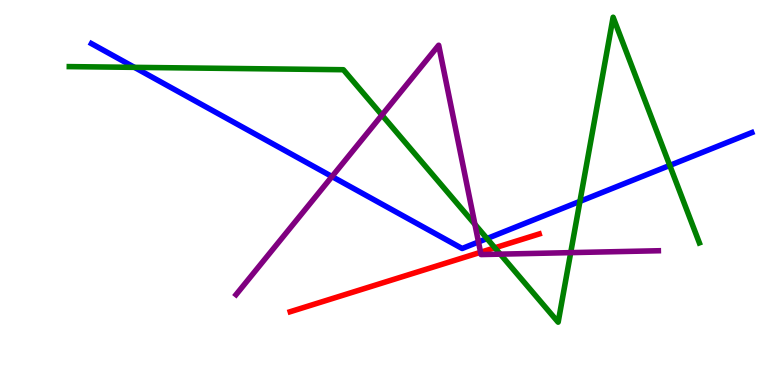[{'lines': ['blue', 'red'], 'intersections': []}, {'lines': ['green', 'red'], 'intersections': [{'x': 6.39, 'y': 3.56}]}, {'lines': ['purple', 'red'], 'intersections': [{'x': 6.2, 'y': 3.45}]}, {'lines': ['blue', 'green'], 'intersections': [{'x': 1.73, 'y': 8.25}, {'x': 6.28, 'y': 3.8}, {'x': 7.48, 'y': 4.77}, {'x': 8.64, 'y': 5.7}]}, {'lines': ['blue', 'purple'], 'intersections': [{'x': 4.28, 'y': 5.41}, {'x': 6.17, 'y': 3.72}]}, {'lines': ['green', 'purple'], 'intersections': [{'x': 4.93, 'y': 7.01}, {'x': 6.13, 'y': 4.17}, {'x': 6.45, 'y': 3.4}, {'x': 7.36, 'y': 3.44}]}]